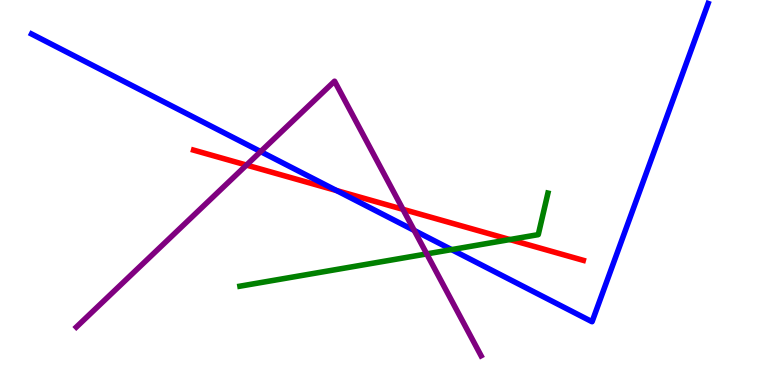[{'lines': ['blue', 'red'], 'intersections': [{'x': 4.34, 'y': 5.05}]}, {'lines': ['green', 'red'], 'intersections': [{'x': 6.58, 'y': 3.78}]}, {'lines': ['purple', 'red'], 'intersections': [{'x': 3.18, 'y': 5.71}, {'x': 5.2, 'y': 4.56}]}, {'lines': ['blue', 'green'], 'intersections': [{'x': 5.83, 'y': 3.52}]}, {'lines': ['blue', 'purple'], 'intersections': [{'x': 3.36, 'y': 6.06}, {'x': 5.34, 'y': 4.02}]}, {'lines': ['green', 'purple'], 'intersections': [{'x': 5.51, 'y': 3.4}]}]